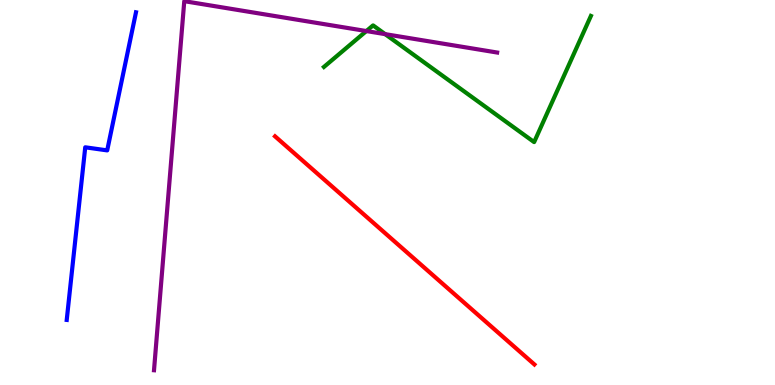[{'lines': ['blue', 'red'], 'intersections': []}, {'lines': ['green', 'red'], 'intersections': []}, {'lines': ['purple', 'red'], 'intersections': []}, {'lines': ['blue', 'green'], 'intersections': []}, {'lines': ['blue', 'purple'], 'intersections': []}, {'lines': ['green', 'purple'], 'intersections': [{'x': 4.73, 'y': 9.19}, {'x': 4.97, 'y': 9.11}]}]